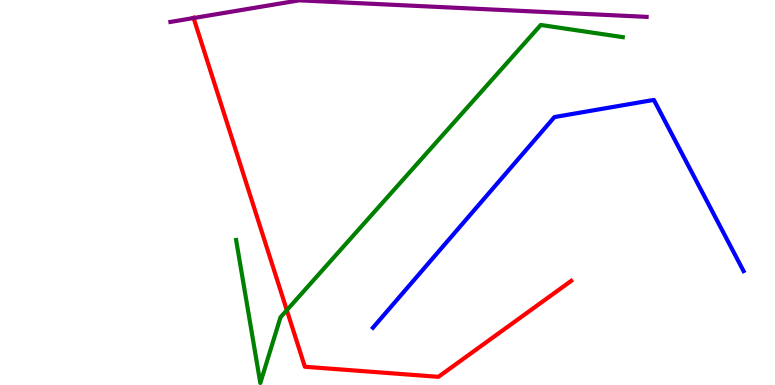[{'lines': ['blue', 'red'], 'intersections': []}, {'lines': ['green', 'red'], 'intersections': [{'x': 3.7, 'y': 1.94}]}, {'lines': ['purple', 'red'], 'intersections': [{'x': 2.5, 'y': 9.53}]}, {'lines': ['blue', 'green'], 'intersections': []}, {'lines': ['blue', 'purple'], 'intersections': []}, {'lines': ['green', 'purple'], 'intersections': []}]